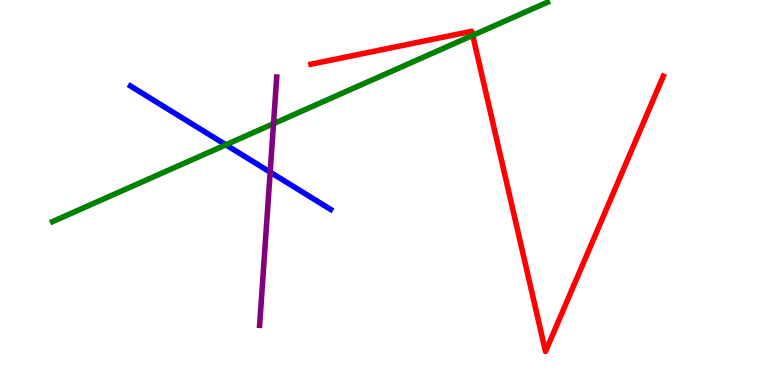[{'lines': ['blue', 'red'], 'intersections': []}, {'lines': ['green', 'red'], 'intersections': [{'x': 6.1, 'y': 9.08}]}, {'lines': ['purple', 'red'], 'intersections': []}, {'lines': ['blue', 'green'], 'intersections': [{'x': 2.91, 'y': 6.24}]}, {'lines': ['blue', 'purple'], 'intersections': [{'x': 3.49, 'y': 5.53}]}, {'lines': ['green', 'purple'], 'intersections': [{'x': 3.53, 'y': 6.79}]}]